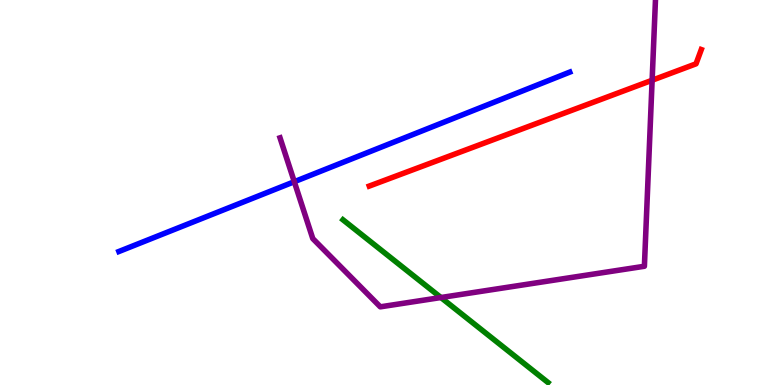[{'lines': ['blue', 'red'], 'intersections': []}, {'lines': ['green', 'red'], 'intersections': []}, {'lines': ['purple', 'red'], 'intersections': [{'x': 8.41, 'y': 7.92}]}, {'lines': ['blue', 'green'], 'intersections': []}, {'lines': ['blue', 'purple'], 'intersections': [{'x': 3.8, 'y': 5.28}]}, {'lines': ['green', 'purple'], 'intersections': [{'x': 5.69, 'y': 2.27}]}]